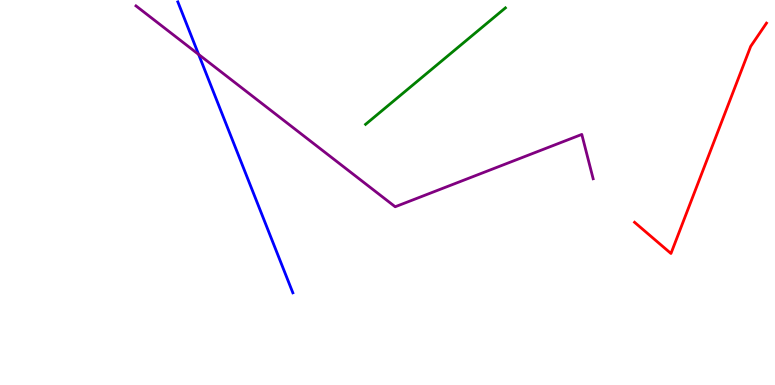[{'lines': ['blue', 'red'], 'intersections': []}, {'lines': ['green', 'red'], 'intersections': []}, {'lines': ['purple', 'red'], 'intersections': []}, {'lines': ['blue', 'green'], 'intersections': []}, {'lines': ['blue', 'purple'], 'intersections': [{'x': 2.56, 'y': 8.59}]}, {'lines': ['green', 'purple'], 'intersections': []}]